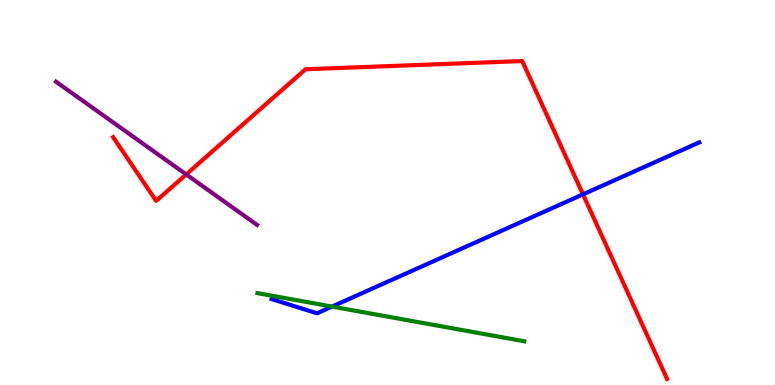[{'lines': ['blue', 'red'], 'intersections': [{'x': 7.52, 'y': 4.95}]}, {'lines': ['green', 'red'], 'intersections': []}, {'lines': ['purple', 'red'], 'intersections': [{'x': 2.4, 'y': 5.47}]}, {'lines': ['blue', 'green'], 'intersections': [{'x': 4.28, 'y': 2.04}]}, {'lines': ['blue', 'purple'], 'intersections': []}, {'lines': ['green', 'purple'], 'intersections': []}]